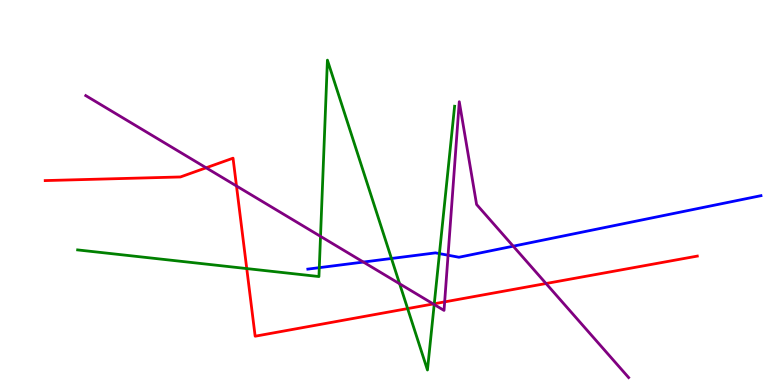[{'lines': ['blue', 'red'], 'intersections': []}, {'lines': ['green', 'red'], 'intersections': [{'x': 3.18, 'y': 3.02}, {'x': 5.26, 'y': 1.98}, {'x': 5.6, 'y': 2.11}]}, {'lines': ['purple', 'red'], 'intersections': [{'x': 2.66, 'y': 5.64}, {'x': 3.05, 'y': 5.17}, {'x': 5.59, 'y': 2.11}, {'x': 5.74, 'y': 2.16}, {'x': 7.05, 'y': 2.64}]}, {'lines': ['blue', 'green'], 'intersections': [{'x': 4.12, 'y': 3.05}, {'x': 5.05, 'y': 3.29}, {'x': 5.67, 'y': 3.41}]}, {'lines': ['blue', 'purple'], 'intersections': [{'x': 4.69, 'y': 3.19}, {'x': 5.78, 'y': 3.37}, {'x': 6.62, 'y': 3.61}]}, {'lines': ['green', 'purple'], 'intersections': [{'x': 4.14, 'y': 3.86}, {'x': 5.16, 'y': 2.63}, {'x': 5.6, 'y': 2.09}]}]